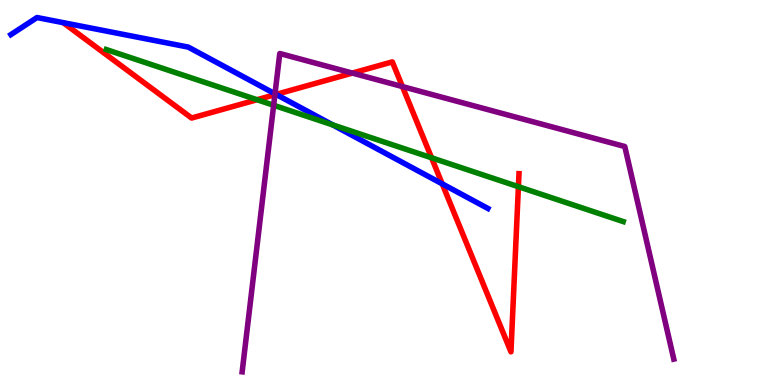[{'lines': ['blue', 'red'], 'intersections': [{'x': 3.56, 'y': 7.55}, {'x': 5.71, 'y': 5.22}]}, {'lines': ['green', 'red'], 'intersections': [{'x': 3.32, 'y': 7.41}, {'x': 5.57, 'y': 5.9}, {'x': 6.69, 'y': 5.15}]}, {'lines': ['purple', 'red'], 'intersections': [{'x': 3.55, 'y': 7.54}, {'x': 4.55, 'y': 8.1}, {'x': 5.19, 'y': 7.75}]}, {'lines': ['blue', 'green'], 'intersections': [{'x': 4.29, 'y': 6.76}]}, {'lines': ['blue', 'purple'], 'intersections': [{'x': 3.55, 'y': 7.56}]}, {'lines': ['green', 'purple'], 'intersections': [{'x': 3.53, 'y': 7.27}]}]